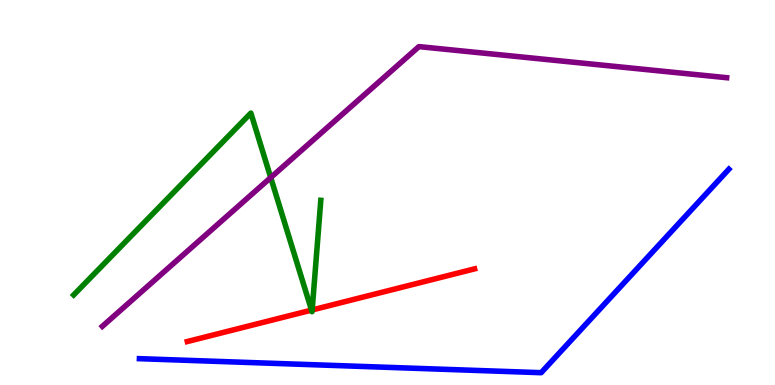[{'lines': ['blue', 'red'], 'intersections': []}, {'lines': ['green', 'red'], 'intersections': [{'x': 4.02, 'y': 1.95}, {'x': 4.03, 'y': 1.95}]}, {'lines': ['purple', 'red'], 'intersections': []}, {'lines': ['blue', 'green'], 'intersections': []}, {'lines': ['blue', 'purple'], 'intersections': []}, {'lines': ['green', 'purple'], 'intersections': [{'x': 3.49, 'y': 5.39}]}]